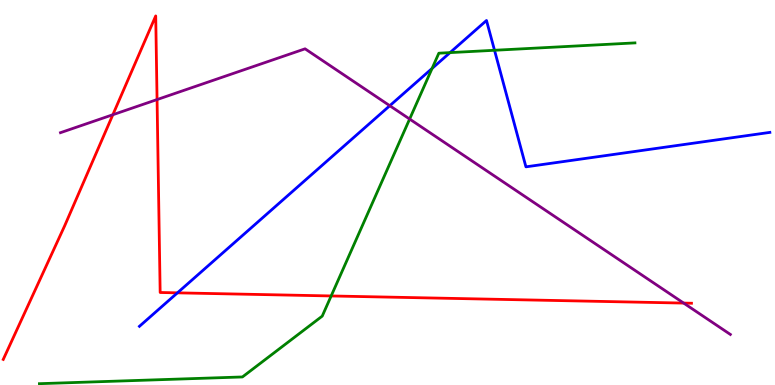[{'lines': ['blue', 'red'], 'intersections': [{'x': 2.29, 'y': 2.39}]}, {'lines': ['green', 'red'], 'intersections': [{'x': 4.27, 'y': 2.31}]}, {'lines': ['purple', 'red'], 'intersections': [{'x': 1.46, 'y': 7.02}, {'x': 2.03, 'y': 7.41}, {'x': 8.82, 'y': 2.13}]}, {'lines': ['blue', 'green'], 'intersections': [{'x': 5.58, 'y': 8.22}, {'x': 5.81, 'y': 8.63}, {'x': 6.38, 'y': 8.69}]}, {'lines': ['blue', 'purple'], 'intersections': [{'x': 5.03, 'y': 7.25}]}, {'lines': ['green', 'purple'], 'intersections': [{'x': 5.29, 'y': 6.91}]}]